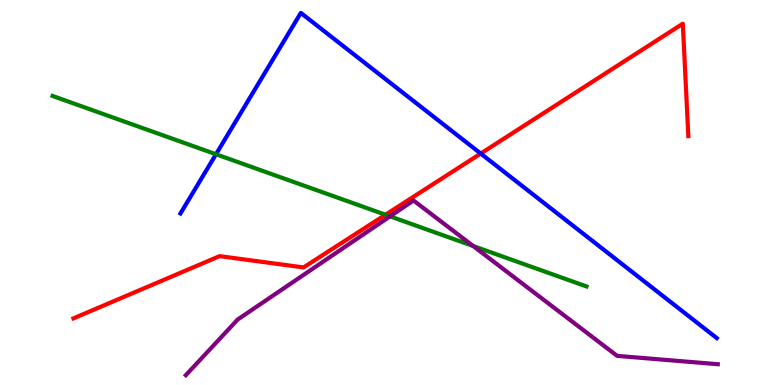[{'lines': ['blue', 'red'], 'intersections': [{'x': 6.2, 'y': 6.01}]}, {'lines': ['green', 'red'], 'intersections': [{'x': 4.97, 'y': 4.42}]}, {'lines': ['purple', 'red'], 'intersections': []}, {'lines': ['blue', 'green'], 'intersections': [{'x': 2.79, 'y': 5.99}]}, {'lines': ['blue', 'purple'], 'intersections': []}, {'lines': ['green', 'purple'], 'intersections': [{'x': 5.03, 'y': 4.38}, {'x': 6.11, 'y': 3.61}]}]